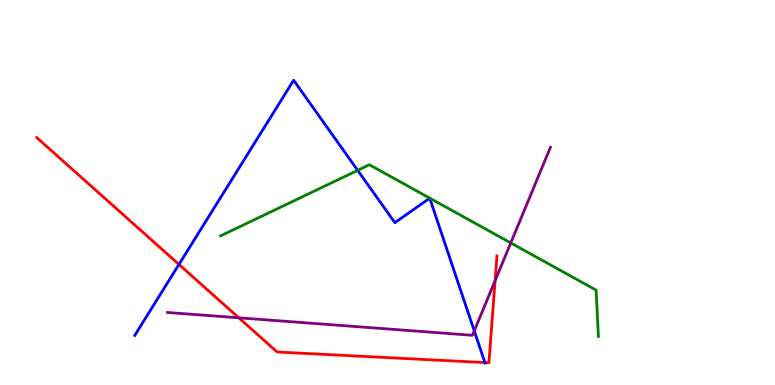[{'lines': ['blue', 'red'], 'intersections': [{'x': 2.31, 'y': 3.13}, {'x': 6.26, 'y': 0.583}]}, {'lines': ['green', 'red'], 'intersections': []}, {'lines': ['purple', 'red'], 'intersections': [{'x': 3.08, 'y': 1.75}, {'x': 6.39, 'y': 2.71}]}, {'lines': ['blue', 'green'], 'intersections': [{'x': 4.62, 'y': 5.58}]}, {'lines': ['blue', 'purple'], 'intersections': [{'x': 6.12, 'y': 1.41}]}, {'lines': ['green', 'purple'], 'intersections': [{'x': 6.59, 'y': 3.69}]}]